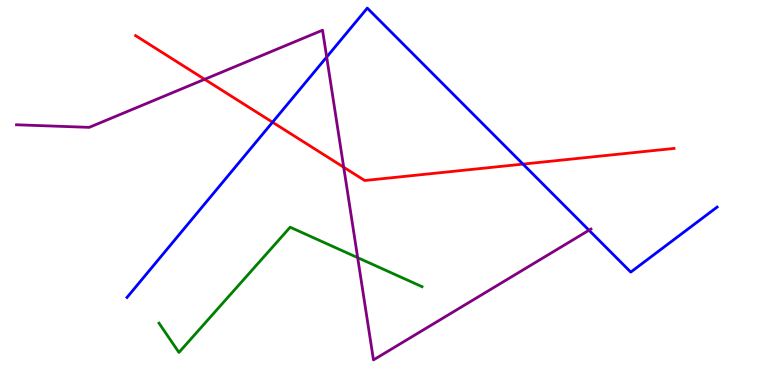[{'lines': ['blue', 'red'], 'intersections': [{'x': 3.52, 'y': 6.83}, {'x': 6.75, 'y': 5.74}]}, {'lines': ['green', 'red'], 'intersections': []}, {'lines': ['purple', 'red'], 'intersections': [{'x': 2.64, 'y': 7.94}, {'x': 4.43, 'y': 5.66}]}, {'lines': ['blue', 'green'], 'intersections': []}, {'lines': ['blue', 'purple'], 'intersections': [{'x': 4.22, 'y': 8.52}, {'x': 7.6, 'y': 4.02}]}, {'lines': ['green', 'purple'], 'intersections': [{'x': 4.62, 'y': 3.31}]}]